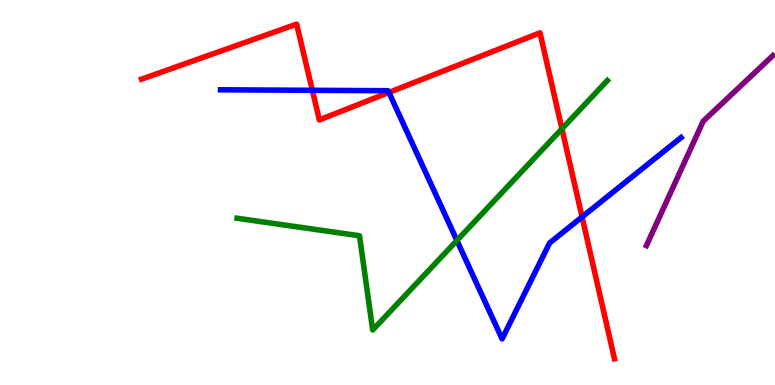[{'lines': ['blue', 'red'], 'intersections': [{'x': 4.03, 'y': 7.65}, {'x': 5.02, 'y': 7.6}, {'x': 7.51, 'y': 4.36}]}, {'lines': ['green', 'red'], 'intersections': [{'x': 7.25, 'y': 6.65}]}, {'lines': ['purple', 'red'], 'intersections': []}, {'lines': ['blue', 'green'], 'intersections': [{'x': 5.9, 'y': 3.75}]}, {'lines': ['blue', 'purple'], 'intersections': []}, {'lines': ['green', 'purple'], 'intersections': []}]